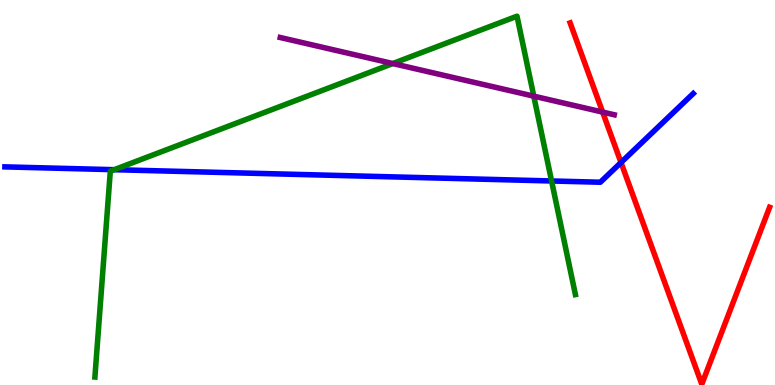[{'lines': ['blue', 'red'], 'intersections': [{'x': 8.01, 'y': 5.78}]}, {'lines': ['green', 'red'], 'intersections': []}, {'lines': ['purple', 'red'], 'intersections': [{'x': 7.78, 'y': 7.09}]}, {'lines': ['blue', 'green'], 'intersections': [{'x': 1.47, 'y': 5.59}, {'x': 7.12, 'y': 5.3}]}, {'lines': ['blue', 'purple'], 'intersections': []}, {'lines': ['green', 'purple'], 'intersections': [{'x': 5.07, 'y': 8.35}, {'x': 6.89, 'y': 7.5}]}]